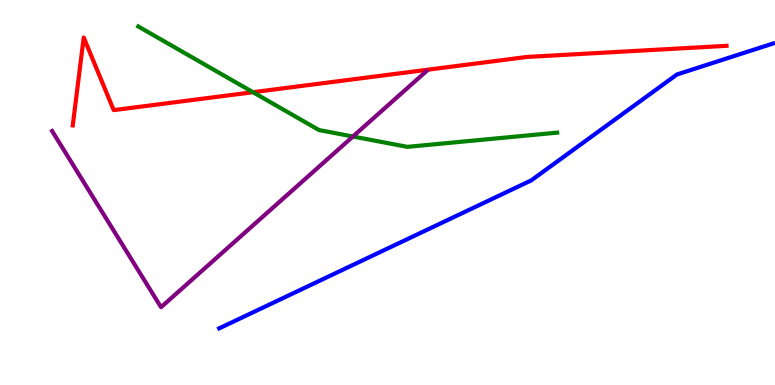[{'lines': ['blue', 'red'], 'intersections': []}, {'lines': ['green', 'red'], 'intersections': [{'x': 3.26, 'y': 7.61}]}, {'lines': ['purple', 'red'], 'intersections': []}, {'lines': ['blue', 'green'], 'intersections': []}, {'lines': ['blue', 'purple'], 'intersections': []}, {'lines': ['green', 'purple'], 'intersections': [{'x': 4.55, 'y': 6.45}]}]